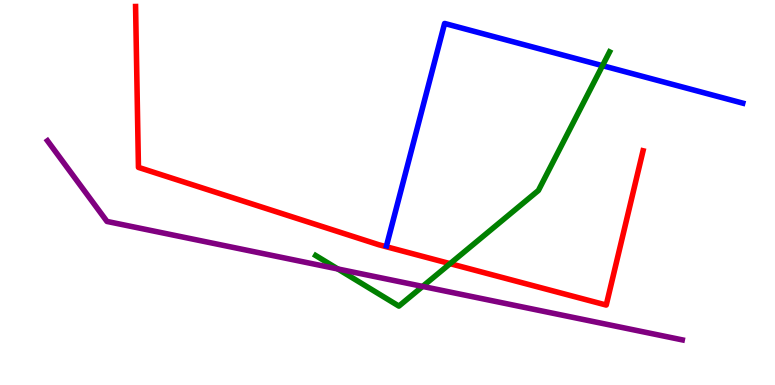[{'lines': ['blue', 'red'], 'intersections': []}, {'lines': ['green', 'red'], 'intersections': [{'x': 5.81, 'y': 3.15}]}, {'lines': ['purple', 'red'], 'intersections': []}, {'lines': ['blue', 'green'], 'intersections': [{'x': 7.77, 'y': 8.29}]}, {'lines': ['blue', 'purple'], 'intersections': []}, {'lines': ['green', 'purple'], 'intersections': [{'x': 4.36, 'y': 3.01}, {'x': 5.45, 'y': 2.56}]}]